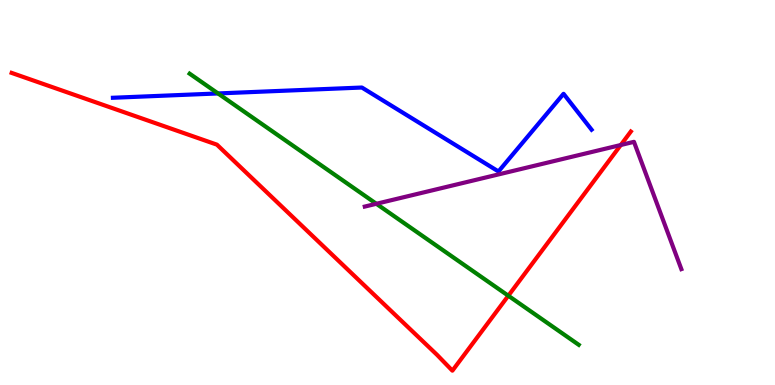[{'lines': ['blue', 'red'], 'intersections': []}, {'lines': ['green', 'red'], 'intersections': [{'x': 6.56, 'y': 2.32}]}, {'lines': ['purple', 'red'], 'intersections': [{'x': 8.01, 'y': 6.23}]}, {'lines': ['blue', 'green'], 'intersections': [{'x': 2.81, 'y': 7.57}]}, {'lines': ['blue', 'purple'], 'intersections': []}, {'lines': ['green', 'purple'], 'intersections': [{'x': 4.86, 'y': 4.71}]}]